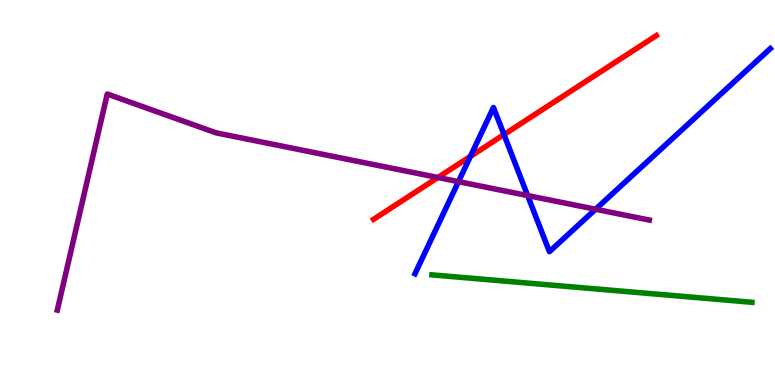[{'lines': ['blue', 'red'], 'intersections': [{'x': 6.07, 'y': 5.94}, {'x': 6.5, 'y': 6.5}]}, {'lines': ['green', 'red'], 'intersections': []}, {'lines': ['purple', 'red'], 'intersections': [{'x': 5.65, 'y': 5.39}]}, {'lines': ['blue', 'green'], 'intersections': []}, {'lines': ['blue', 'purple'], 'intersections': [{'x': 5.92, 'y': 5.28}, {'x': 6.81, 'y': 4.92}, {'x': 7.68, 'y': 4.57}]}, {'lines': ['green', 'purple'], 'intersections': []}]